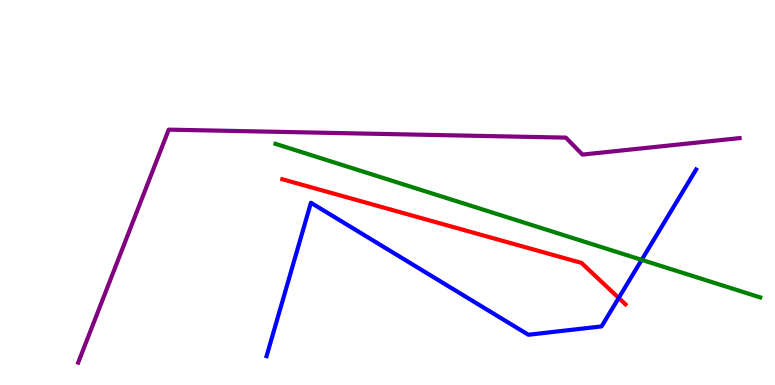[{'lines': ['blue', 'red'], 'intersections': [{'x': 7.98, 'y': 2.26}]}, {'lines': ['green', 'red'], 'intersections': []}, {'lines': ['purple', 'red'], 'intersections': []}, {'lines': ['blue', 'green'], 'intersections': [{'x': 8.28, 'y': 3.25}]}, {'lines': ['blue', 'purple'], 'intersections': []}, {'lines': ['green', 'purple'], 'intersections': []}]